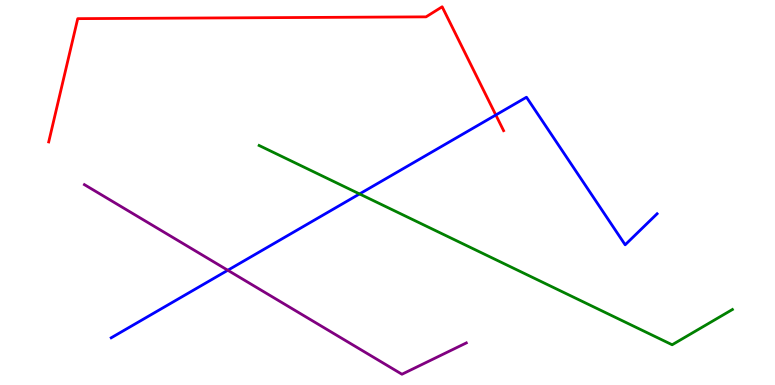[{'lines': ['blue', 'red'], 'intersections': [{'x': 6.4, 'y': 7.01}]}, {'lines': ['green', 'red'], 'intersections': []}, {'lines': ['purple', 'red'], 'intersections': []}, {'lines': ['blue', 'green'], 'intersections': [{'x': 4.64, 'y': 4.96}]}, {'lines': ['blue', 'purple'], 'intersections': [{'x': 2.94, 'y': 2.98}]}, {'lines': ['green', 'purple'], 'intersections': []}]